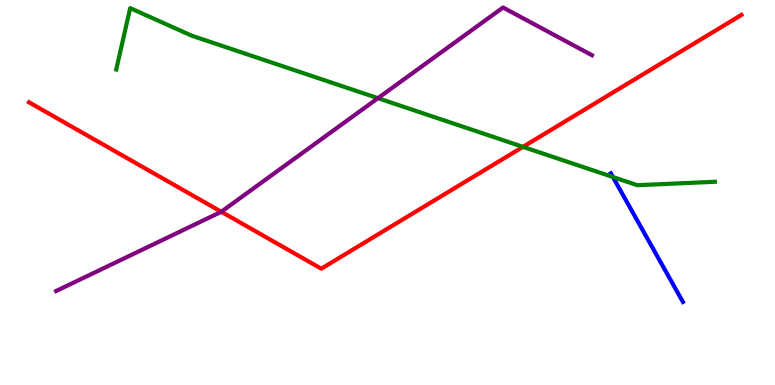[{'lines': ['blue', 'red'], 'intersections': []}, {'lines': ['green', 'red'], 'intersections': [{'x': 6.75, 'y': 6.19}]}, {'lines': ['purple', 'red'], 'intersections': [{'x': 2.86, 'y': 4.5}]}, {'lines': ['blue', 'green'], 'intersections': [{'x': 7.91, 'y': 5.4}]}, {'lines': ['blue', 'purple'], 'intersections': []}, {'lines': ['green', 'purple'], 'intersections': [{'x': 4.88, 'y': 7.45}]}]